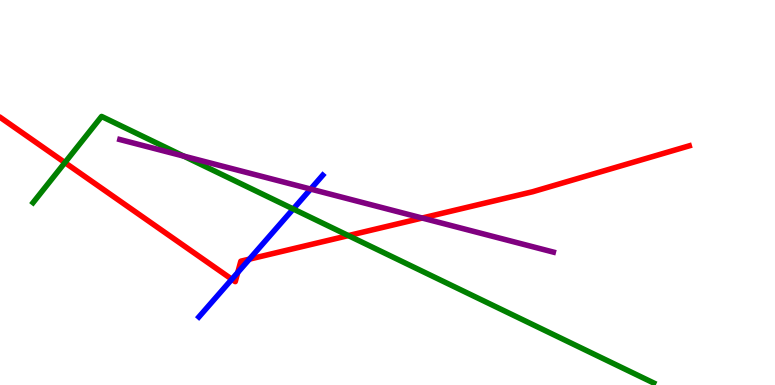[{'lines': ['blue', 'red'], 'intersections': [{'x': 2.99, 'y': 2.75}, {'x': 3.07, 'y': 2.92}, {'x': 3.22, 'y': 3.27}]}, {'lines': ['green', 'red'], 'intersections': [{'x': 0.838, 'y': 5.78}, {'x': 4.5, 'y': 3.88}]}, {'lines': ['purple', 'red'], 'intersections': [{'x': 5.45, 'y': 4.34}]}, {'lines': ['blue', 'green'], 'intersections': [{'x': 3.78, 'y': 4.57}]}, {'lines': ['blue', 'purple'], 'intersections': [{'x': 4.01, 'y': 5.09}]}, {'lines': ['green', 'purple'], 'intersections': [{'x': 2.37, 'y': 5.94}]}]